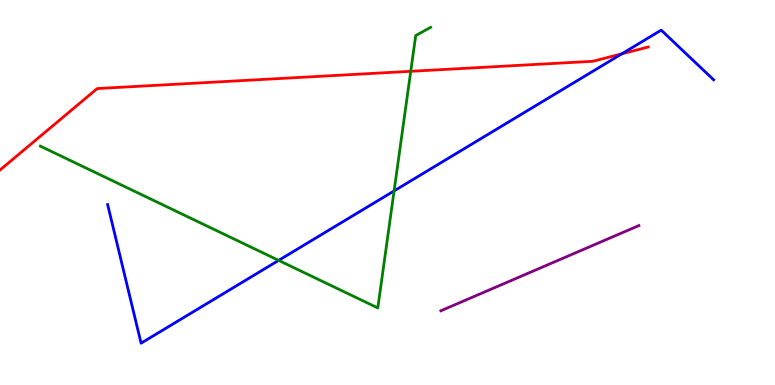[{'lines': ['blue', 'red'], 'intersections': [{'x': 8.02, 'y': 8.6}]}, {'lines': ['green', 'red'], 'intersections': [{'x': 5.3, 'y': 8.15}]}, {'lines': ['purple', 'red'], 'intersections': []}, {'lines': ['blue', 'green'], 'intersections': [{'x': 3.6, 'y': 3.24}, {'x': 5.09, 'y': 5.04}]}, {'lines': ['blue', 'purple'], 'intersections': []}, {'lines': ['green', 'purple'], 'intersections': []}]